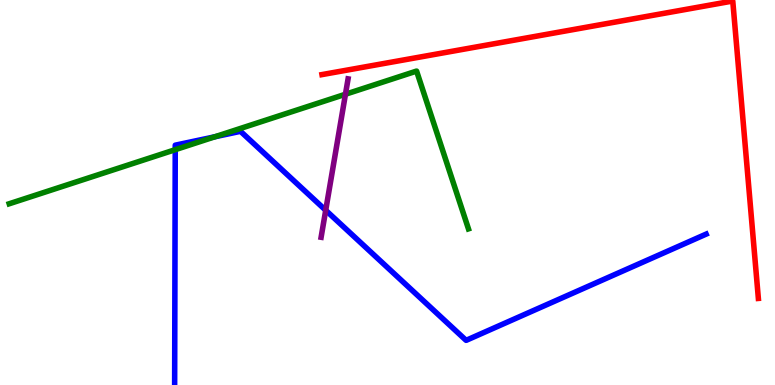[{'lines': ['blue', 'red'], 'intersections': []}, {'lines': ['green', 'red'], 'intersections': []}, {'lines': ['purple', 'red'], 'intersections': []}, {'lines': ['blue', 'green'], 'intersections': [{'x': 2.26, 'y': 6.11}, {'x': 2.77, 'y': 6.45}]}, {'lines': ['blue', 'purple'], 'intersections': [{'x': 4.2, 'y': 4.54}]}, {'lines': ['green', 'purple'], 'intersections': [{'x': 4.46, 'y': 7.55}]}]